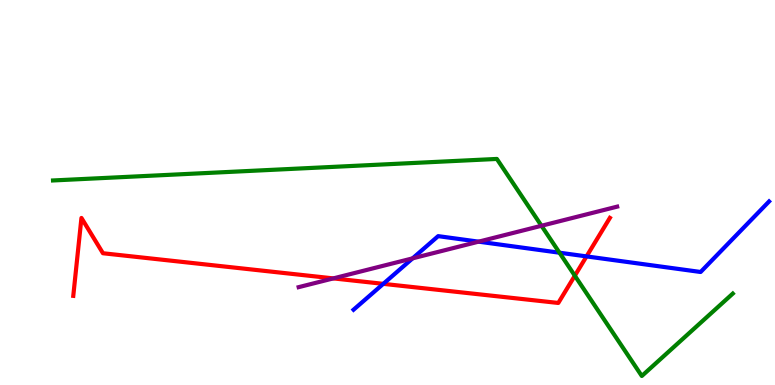[{'lines': ['blue', 'red'], 'intersections': [{'x': 4.95, 'y': 2.63}, {'x': 7.57, 'y': 3.34}]}, {'lines': ['green', 'red'], 'intersections': [{'x': 7.42, 'y': 2.84}]}, {'lines': ['purple', 'red'], 'intersections': [{'x': 4.3, 'y': 2.77}]}, {'lines': ['blue', 'green'], 'intersections': [{'x': 7.22, 'y': 3.44}]}, {'lines': ['blue', 'purple'], 'intersections': [{'x': 5.32, 'y': 3.29}, {'x': 6.18, 'y': 3.72}]}, {'lines': ['green', 'purple'], 'intersections': [{'x': 6.99, 'y': 4.14}]}]